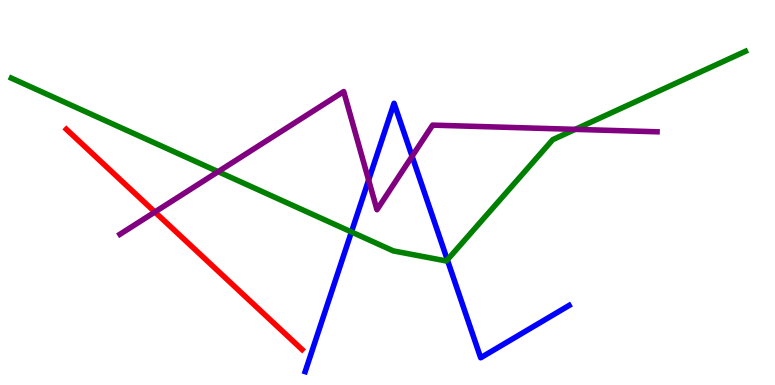[{'lines': ['blue', 'red'], 'intersections': []}, {'lines': ['green', 'red'], 'intersections': []}, {'lines': ['purple', 'red'], 'intersections': [{'x': 2.0, 'y': 4.49}]}, {'lines': ['blue', 'green'], 'intersections': [{'x': 4.53, 'y': 3.98}, {'x': 5.77, 'y': 3.25}]}, {'lines': ['blue', 'purple'], 'intersections': [{'x': 4.76, 'y': 5.32}, {'x': 5.32, 'y': 5.94}]}, {'lines': ['green', 'purple'], 'intersections': [{'x': 2.81, 'y': 5.54}, {'x': 7.42, 'y': 6.64}]}]